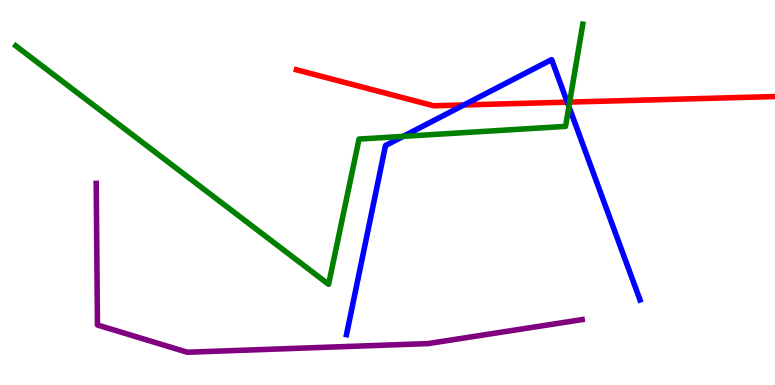[{'lines': ['blue', 'red'], 'intersections': [{'x': 5.99, 'y': 7.27}, {'x': 7.32, 'y': 7.35}]}, {'lines': ['green', 'red'], 'intersections': [{'x': 7.35, 'y': 7.35}]}, {'lines': ['purple', 'red'], 'intersections': []}, {'lines': ['blue', 'green'], 'intersections': [{'x': 5.2, 'y': 6.46}, {'x': 7.34, 'y': 7.23}]}, {'lines': ['blue', 'purple'], 'intersections': []}, {'lines': ['green', 'purple'], 'intersections': []}]